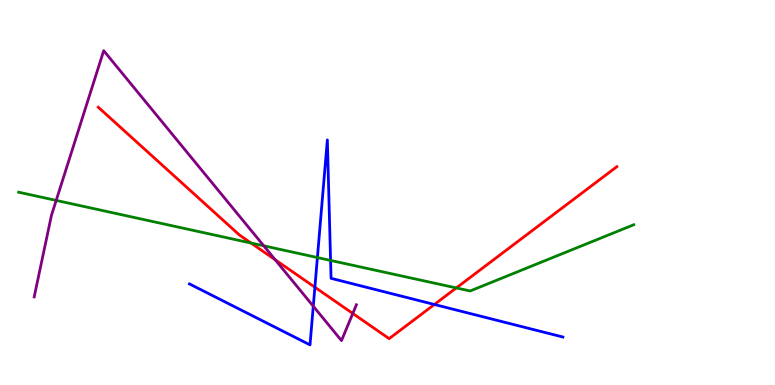[{'lines': ['blue', 'red'], 'intersections': [{'x': 4.06, 'y': 2.54}, {'x': 5.6, 'y': 2.09}]}, {'lines': ['green', 'red'], 'intersections': [{'x': 3.24, 'y': 3.69}, {'x': 5.89, 'y': 2.52}]}, {'lines': ['purple', 'red'], 'intersections': [{'x': 3.55, 'y': 3.25}, {'x': 4.55, 'y': 1.86}]}, {'lines': ['blue', 'green'], 'intersections': [{'x': 4.1, 'y': 3.31}, {'x': 4.27, 'y': 3.24}]}, {'lines': ['blue', 'purple'], 'intersections': [{'x': 4.04, 'y': 2.05}]}, {'lines': ['green', 'purple'], 'intersections': [{'x': 0.725, 'y': 4.79}, {'x': 3.4, 'y': 3.62}]}]